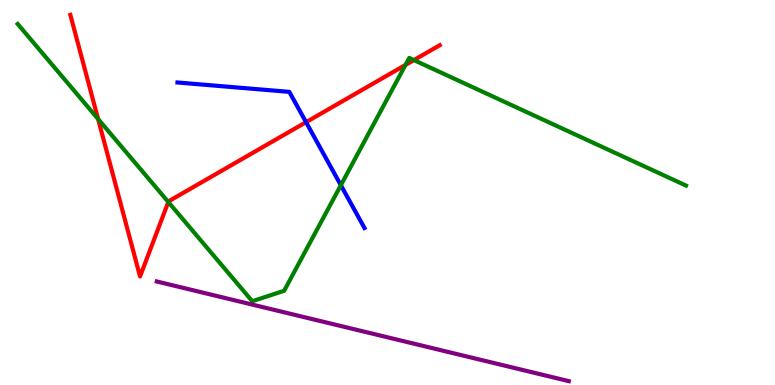[{'lines': ['blue', 'red'], 'intersections': [{'x': 3.95, 'y': 6.83}]}, {'lines': ['green', 'red'], 'intersections': [{'x': 1.27, 'y': 6.91}, {'x': 2.17, 'y': 4.75}, {'x': 5.23, 'y': 8.31}, {'x': 5.34, 'y': 8.44}]}, {'lines': ['purple', 'red'], 'intersections': []}, {'lines': ['blue', 'green'], 'intersections': [{'x': 4.4, 'y': 5.19}]}, {'lines': ['blue', 'purple'], 'intersections': []}, {'lines': ['green', 'purple'], 'intersections': []}]